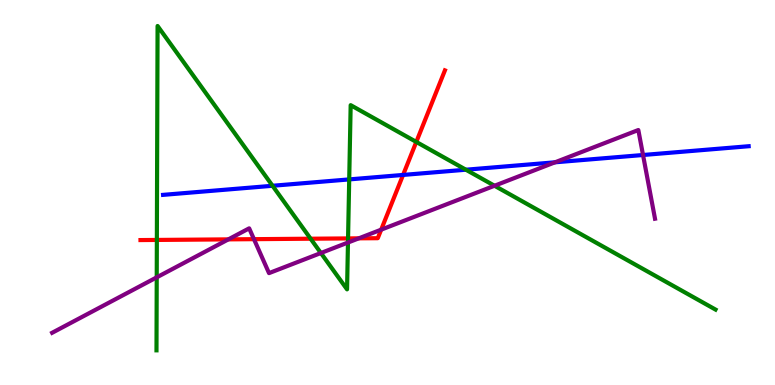[{'lines': ['blue', 'red'], 'intersections': [{'x': 5.2, 'y': 5.46}]}, {'lines': ['green', 'red'], 'intersections': [{'x': 2.02, 'y': 3.77}, {'x': 4.01, 'y': 3.8}, {'x': 4.49, 'y': 3.81}, {'x': 5.37, 'y': 6.31}]}, {'lines': ['purple', 'red'], 'intersections': [{'x': 2.95, 'y': 3.78}, {'x': 3.28, 'y': 3.79}, {'x': 4.63, 'y': 3.81}, {'x': 4.92, 'y': 4.03}]}, {'lines': ['blue', 'green'], 'intersections': [{'x': 3.52, 'y': 5.17}, {'x': 4.51, 'y': 5.34}, {'x': 6.01, 'y': 5.59}]}, {'lines': ['blue', 'purple'], 'intersections': [{'x': 7.16, 'y': 5.78}, {'x': 8.3, 'y': 5.97}]}, {'lines': ['green', 'purple'], 'intersections': [{'x': 2.02, 'y': 2.8}, {'x': 4.14, 'y': 3.43}, {'x': 4.49, 'y': 3.7}, {'x': 6.38, 'y': 5.18}]}]